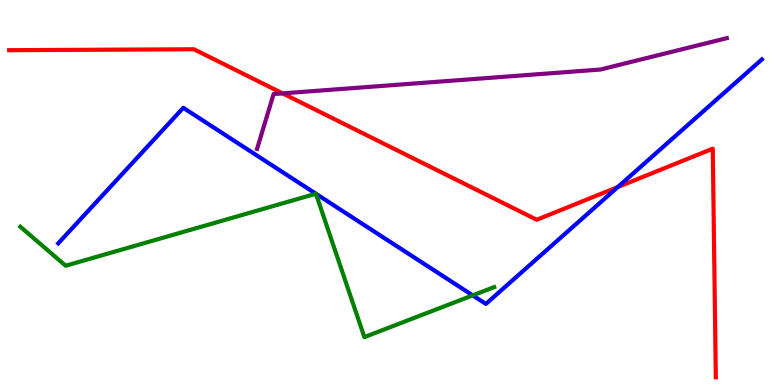[{'lines': ['blue', 'red'], 'intersections': [{'x': 7.97, 'y': 5.14}]}, {'lines': ['green', 'red'], 'intersections': []}, {'lines': ['purple', 'red'], 'intersections': [{'x': 3.65, 'y': 7.57}]}, {'lines': ['blue', 'green'], 'intersections': [{'x': 4.08, 'y': 4.97}, {'x': 4.08, 'y': 4.97}, {'x': 6.1, 'y': 2.33}]}, {'lines': ['blue', 'purple'], 'intersections': []}, {'lines': ['green', 'purple'], 'intersections': []}]